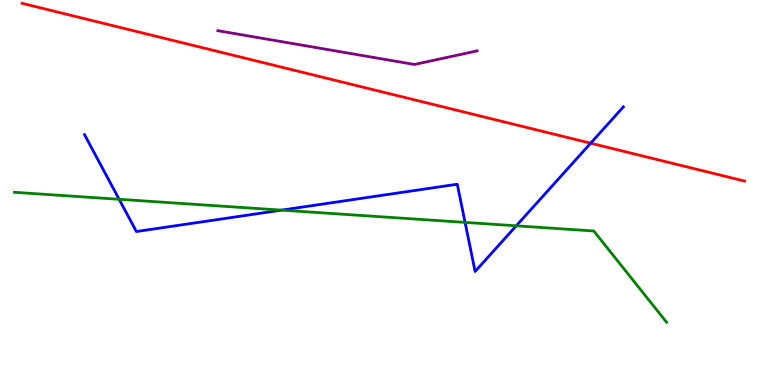[{'lines': ['blue', 'red'], 'intersections': [{'x': 7.62, 'y': 6.28}]}, {'lines': ['green', 'red'], 'intersections': []}, {'lines': ['purple', 'red'], 'intersections': []}, {'lines': ['blue', 'green'], 'intersections': [{'x': 1.54, 'y': 4.82}, {'x': 3.63, 'y': 4.54}, {'x': 6.0, 'y': 4.22}, {'x': 6.66, 'y': 4.13}]}, {'lines': ['blue', 'purple'], 'intersections': []}, {'lines': ['green', 'purple'], 'intersections': []}]